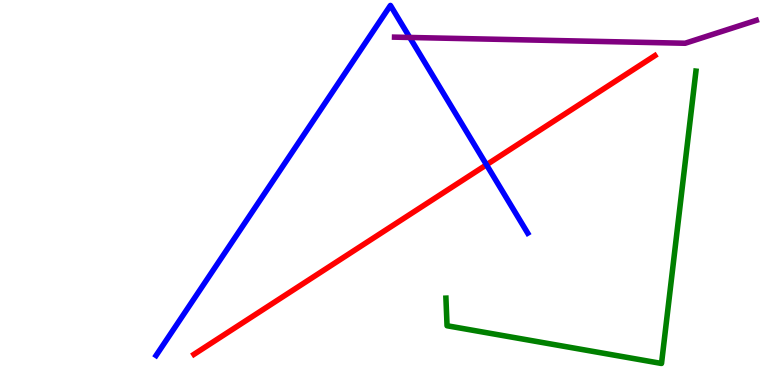[{'lines': ['blue', 'red'], 'intersections': [{'x': 6.28, 'y': 5.72}]}, {'lines': ['green', 'red'], 'intersections': []}, {'lines': ['purple', 'red'], 'intersections': []}, {'lines': ['blue', 'green'], 'intersections': []}, {'lines': ['blue', 'purple'], 'intersections': [{'x': 5.29, 'y': 9.03}]}, {'lines': ['green', 'purple'], 'intersections': []}]